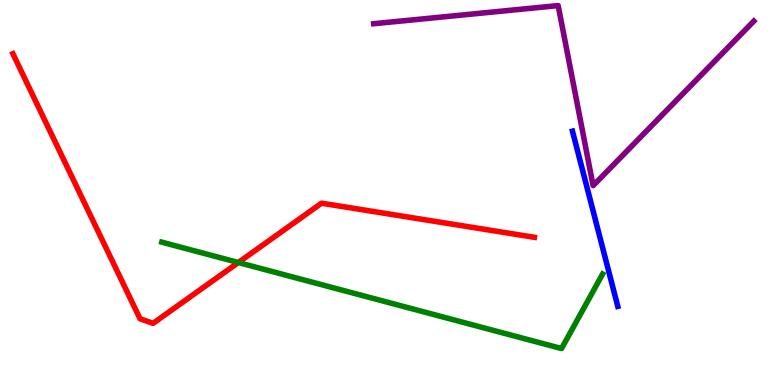[{'lines': ['blue', 'red'], 'intersections': []}, {'lines': ['green', 'red'], 'intersections': [{'x': 3.08, 'y': 3.18}]}, {'lines': ['purple', 'red'], 'intersections': []}, {'lines': ['blue', 'green'], 'intersections': []}, {'lines': ['blue', 'purple'], 'intersections': []}, {'lines': ['green', 'purple'], 'intersections': []}]